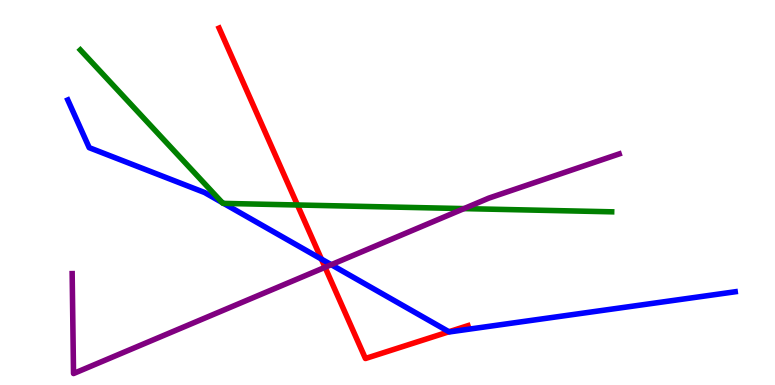[{'lines': ['blue', 'red'], 'intersections': [{'x': 4.15, 'y': 3.27}, {'x': 5.79, 'y': 1.38}]}, {'lines': ['green', 'red'], 'intersections': [{'x': 3.84, 'y': 4.68}]}, {'lines': ['purple', 'red'], 'intersections': [{'x': 4.19, 'y': 3.06}]}, {'lines': ['blue', 'green'], 'intersections': [{'x': 2.87, 'y': 4.74}, {'x': 2.89, 'y': 4.72}]}, {'lines': ['blue', 'purple'], 'intersections': [{'x': 4.27, 'y': 3.13}]}, {'lines': ['green', 'purple'], 'intersections': [{'x': 5.99, 'y': 4.58}]}]